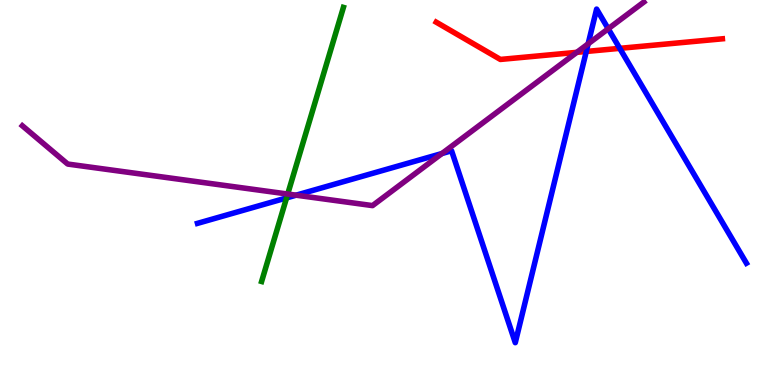[{'lines': ['blue', 'red'], 'intersections': [{'x': 7.56, 'y': 8.66}, {'x': 8.0, 'y': 8.74}]}, {'lines': ['green', 'red'], 'intersections': []}, {'lines': ['purple', 'red'], 'intersections': [{'x': 7.44, 'y': 8.64}]}, {'lines': ['blue', 'green'], 'intersections': [{'x': 3.7, 'y': 4.86}]}, {'lines': ['blue', 'purple'], 'intersections': [{'x': 3.82, 'y': 4.93}, {'x': 5.7, 'y': 6.01}, {'x': 7.59, 'y': 8.86}, {'x': 7.85, 'y': 9.25}]}, {'lines': ['green', 'purple'], 'intersections': [{'x': 3.71, 'y': 4.96}]}]